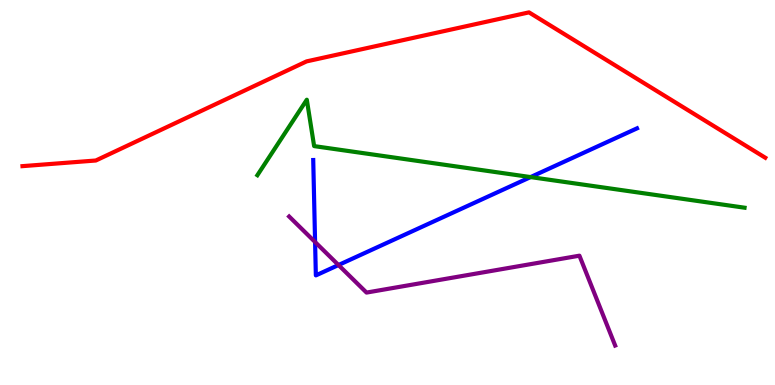[{'lines': ['blue', 'red'], 'intersections': []}, {'lines': ['green', 'red'], 'intersections': []}, {'lines': ['purple', 'red'], 'intersections': []}, {'lines': ['blue', 'green'], 'intersections': [{'x': 6.85, 'y': 5.4}]}, {'lines': ['blue', 'purple'], 'intersections': [{'x': 4.07, 'y': 3.71}, {'x': 4.37, 'y': 3.12}]}, {'lines': ['green', 'purple'], 'intersections': []}]